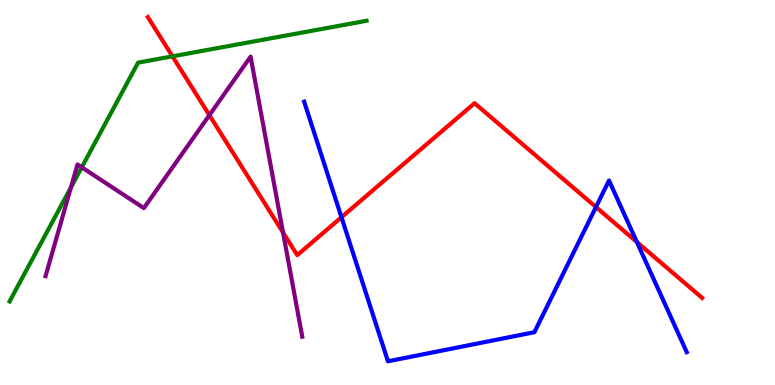[{'lines': ['blue', 'red'], 'intersections': [{'x': 4.41, 'y': 4.36}, {'x': 7.69, 'y': 4.62}, {'x': 8.22, 'y': 3.71}]}, {'lines': ['green', 'red'], 'intersections': [{'x': 2.23, 'y': 8.54}]}, {'lines': ['purple', 'red'], 'intersections': [{'x': 2.7, 'y': 7.01}, {'x': 3.65, 'y': 3.96}]}, {'lines': ['blue', 'green'], 'intersections': []}, {'lines': ['blue', 'purple'], 'intersections': []}, {'lines': ['green', 'purple'], 'intersections': [{'x': 0.915, 'y': 5.13}, {'x': 1.06, 'y': 5.65}]}]